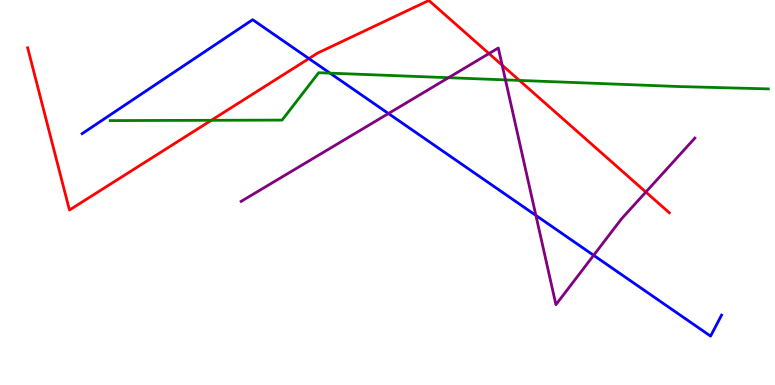[{'lines': ['blue', 'red'], 'intersections': [{'x': 3.99, 'y': 8.48}]}, {'lines': ['green', 'red'], 'intersections': [{'x': 2.73, 'y': 6.88}, {'x': 6.7, 'y': 7.91}]}, {'lines': ['purple', 'red'], 'intersections': [{'x': 6.31, 'y': 8.61}, {'x': 6.48, 'y': 8.31}, {'x': 8.33, 'y': 5.01}]}, {'lines': ['blue', 'green'], 'intersections': [{'x': 4.26, 'y': 8.1}]}, {'lines': ['blue', 'purple'], 'intersections': [{'x': 5.01, 'y': 7.05}, {'x': 6.91, 'y': 4.41}, {'x': 7.66, 'y': 3.37}]}, {'lines': ['green', 'purple'], 'intersections': [{'x': 5.79, 'y': 7.98}, {'x': 6.52, 'y': 7.93}]}]